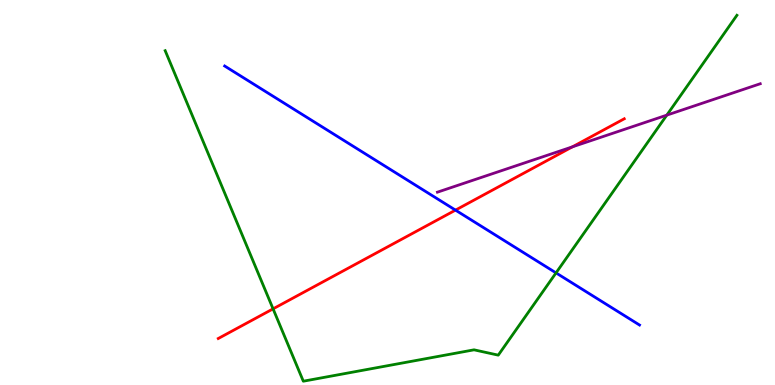[{'lines': ['blue', 'red'], 'intersections': [{'x': 5.88, 'y': 4.54}]}, {'lines': ['green', 'red'], 'intersections': [{'x': 3.52, 'y': 1.98}]}, {'lines': ['purple', 'red'], 'intersections': [{'x': 7.39, 'y': 6.19}]}, {'lines': ['blue', 'green'], 'intersections': [{'x': 7.17, 'y': 2.91}]}, {'lines': ['blue', 'purple'], 'intersections': []}, {'lines': ['green', 'purple'], 'intersections': [{'x': 8.6, 'y': 7.01}]}]